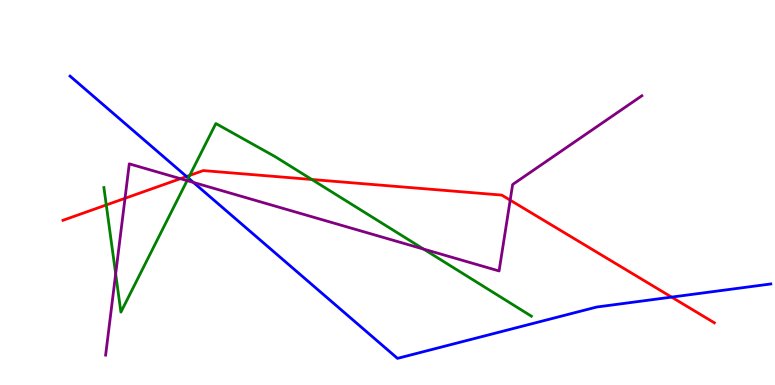[{'lines': ['blue', 'red'], 'intersections': [{'x': 2.41, 'y': 5.42}, {'x': 8.67, 'y': 2.28}]}, {'lines': ['green', 'red'], 'intersections': [{'x': 1.37, 'y': 4.68}, {'x': 2.45, 'y': 5.44}, {'x': 4.02, 'y': 5.34}]}, {'lines': ['purple', 'red'], 'intersections': [{'x': 1.61, 'y': 4.85}, {'x': 2.33, 'y': 5.36}, {'x': 6.58, 'y': 4.8}]}, {'lines': ['blue', 'green'], 'intersections': [{'x': 2.43, 'y': 5.37}]}, {'lines': ['blue', 'purple'], 'intersections': [{'x': 2.5, 'y': 5.26}]}, {'lines': ['green', 'purple'], 'intersections': [{'x': 1.49, 'y': 2.89}, {'x': 2.41, 'y': 5.31}, {'x': 5.47, 'y': 3.53}]}]